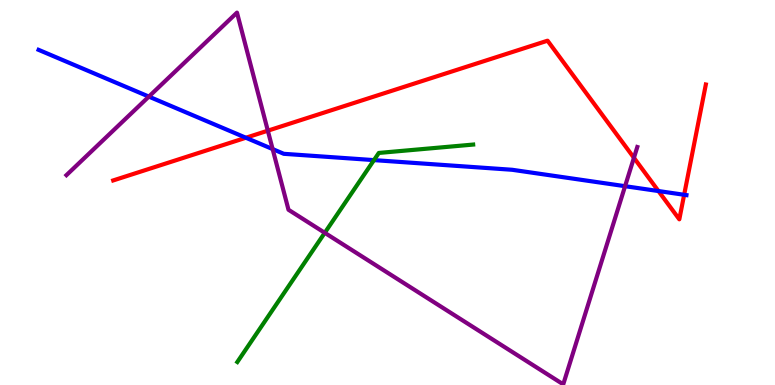[{'lines': ['blue', 'red'], 'intersections': [{'x': 3.17, 'y': 6.42}, {'x': 8.5, 'y': 5.04}, {'x': 8.83, 'y': 4.94}]}, {'lines': ['green', 'red'], 'intersections': []}, {'lines': ['purple', 'red'], 'intersections': [{'x': 3.46, 'y': 6.61}, {'x': 8.18, 'y': 5.9}]}, {'lines': ['blue', 'green'], 'intersections': [{'x': 4.83, 'y': 5.84}]}, {'lines': ['blue', 'purple'], 'intersections': [{'x': 1.92, 'y': 7.49}, {'x': 3.52, 'y': 6.13}, {'x': 8.07, 'y': 5.16}]}, {'lines': ['green', 'purple'], 'intersections': [{'x': 4.19, 'y': 3.95}]}]